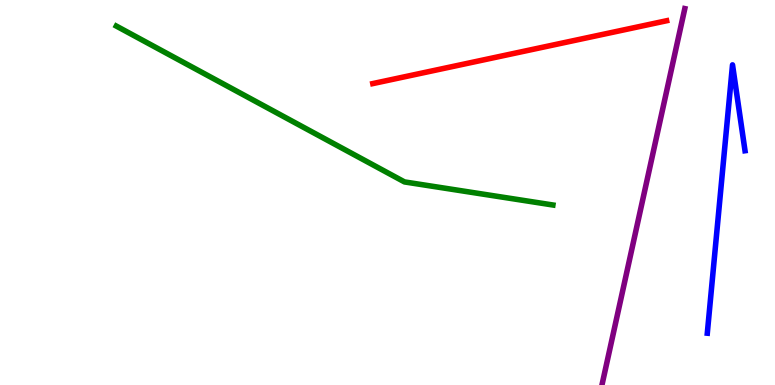[{'lines': ['blue', 'red'], 'intersections': []}, {'lines': ['green', 'red'], 'intersections': []}, {'lines': ['purple', 'red'], 'intersections': []}, {'lines': ['blue', 'green'], 'intersections': []}, {'lines': ['blue', 'purple'], 'intersections': []}, {'lines': ['green', 'purple'], 'intersections': []}]